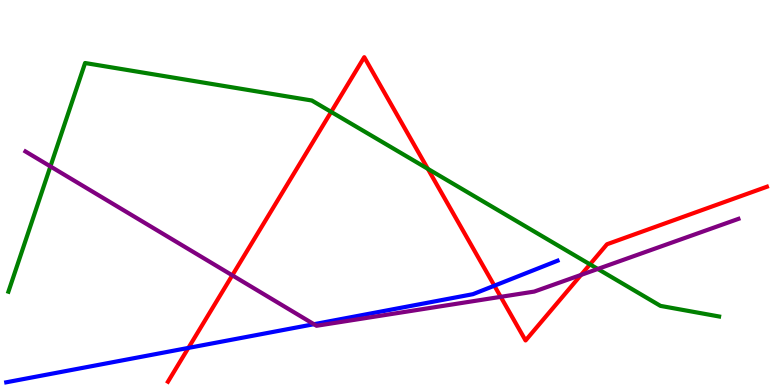[{'lines': ['blue', 'red'], 'intersections': [{'x': 2.43, 'y': 0.963}, {'x': 6.38, 'y': 2.58}]}, {'lines': ['green', 'red'], 'intersections': [{'x': 4.27, 'y': 7.09}, {'x': 5.52, 'y': 5.61}, {'x': 7.61, 'y': 3.13}]}, {'lines': ['purple', 'red'], 'intersections': [{'x': 3.0, 'y': 2.85}, {'x': 6.46, 'y': 2.29}, {'x': 7.5, 'y': 2.86}]}, {'lines': ['blue', 'green'], 'intersections': []}, {'lines': ['blue', 'purple'], 'intersections': [{'x': 4.05, 'y': 1.58}]}, {'lines': ['green', 'purple'], 'intersections': [{'x': 0.651, 'y': 5.68}, {'x': 7.71, 'y': 3.01}]}]